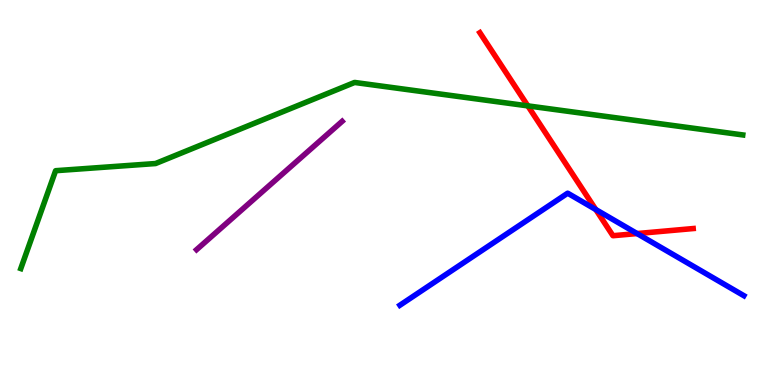[{'lines': ['blue', 'red'], 'intersections': [{'x': 7.69, 'y': 4.56}, {'x': 8.22, 'y': 3.93}]}, {'lines': ['green', 'red'], 'intersections': [{'x': 6.81, 'y': 7.25}]}, {'lines': ['purple', 'red'], 'intersections': []}, {'lines': ['blue', 'green'], 'intersections': []}, {'lines': ['blue', 'purple'], 'intersections': []}, {'lines': ['green', 'purple'], 'intersections': []}]